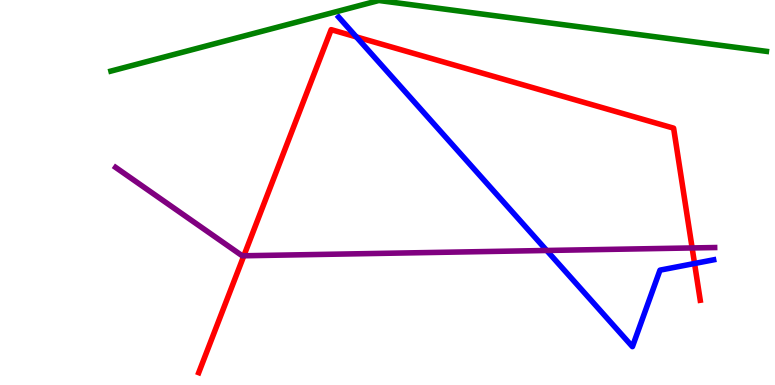[{'lines': ['blue', 'red'], 'intersections': [{'x': 4.6, 'y': 9.04}, {'x': 8.96, 'y': 3.16}]}, {'lines': ['green', 'red'], 'intersections': []}, {'lines': ['purple', 'red'], 'intersections': [{'x': 3.15, 'y': 3.36}, {'x': 8.93, 'y': 3.56}]}, {'lines': ['blue', 'green'], 'intersections': []}, {'lines': ['blue', 'purple'], 'intersections': [{'x': 7.05, 'y': 3.49}]}, {'lines': ['green', 'purple'], 'intersections': []}]